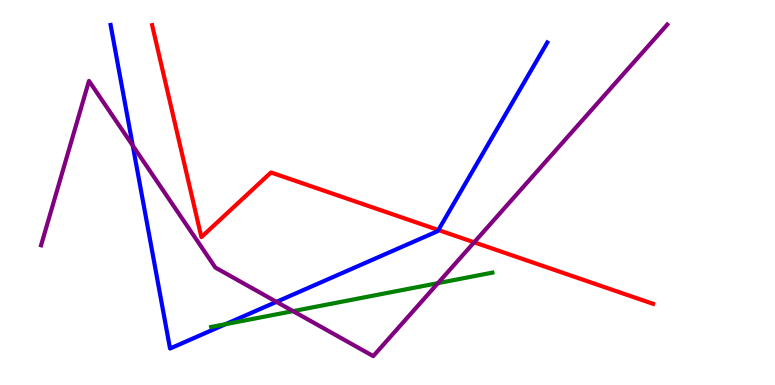[{'lines': ['blue', 'red'], 'intersections': [{'x': 5.66, 'y': 4.03}]}, {'lines': ['green', 'red'], 'intersections': []}, {'lines': ['purple', 'red'], 'intersections': [{'x': 6.12, 'y': 3.71}]}, {'lines': ['blue', 'green'], 'intersections': [{'x': 2.91, 'y': 1.58}]}, {'lines': ['blue', 'purple'], 'intersections': [{'x': 1.71, 'y': 6.22}, {'x': 3.57, 'y': 2.16}]}, {'lines': ['green', 'purple'], 'intersections': [{'x': 3.78, 'y': 1.92}, {'x': 5.65, 'y': 2.65}]}]